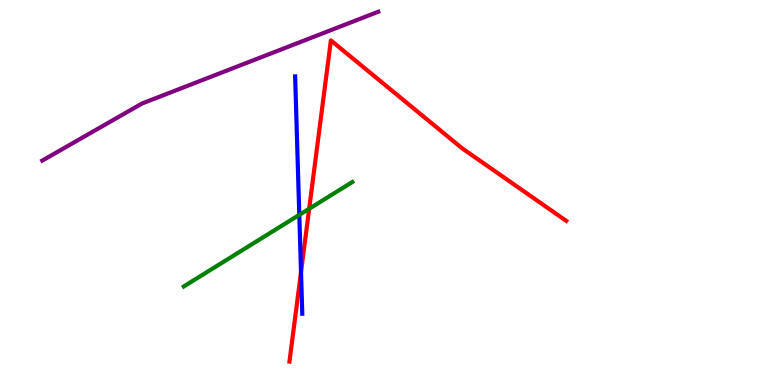[{'lines': ['blue', 'red'], 'intersections': [{'x': 3.88, 'y': 2.94}]}, {'lines': ['green', 'red'], 'intersections': [{'x': 3.99, 'y': 4.58}]}, {'lines': ['purple', 'red'], 'intersections': []}, {'lines': ['blue', 'green'], 'intersections': [{'x': 3.86, 'y': 4.42}]}, {'lines': ['blue', 'purple'], 'intersections': []}, {'lines': ['green', 'purple'], 'intersections': []}]